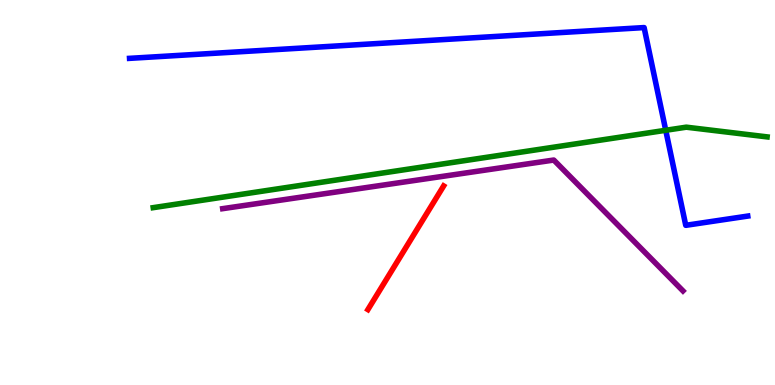[{'lines': ['blue', 'red'], 'intersections': []}, {'lines': ['green', 'red'], 'intersections': []}, {'lines': ['purple', 'red'], 'intersections': []}, {'lines': ['blue', 'green'], 'intersections': [{'x': 8.59, 'y': 6.62}]}, {'lines': ['blue', 'purple'], 'intersections': []}, {'lines': ['green', 'purple'], 'intersections': []}]